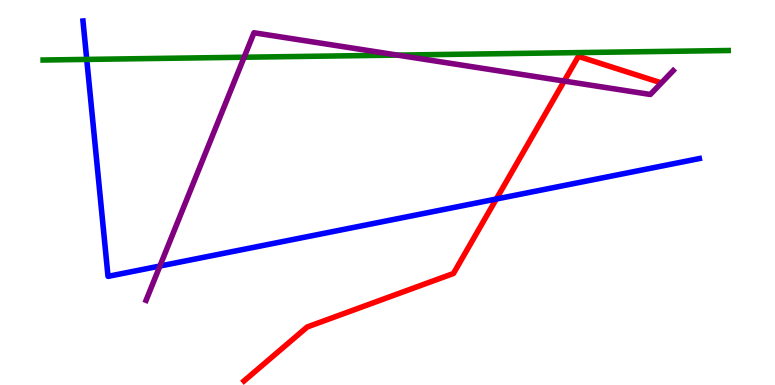[{'lines': ['blue', 'red'], 'intersections': [{'x': 6.4, 'y': 4.83}]}, {'lines': ['green', 'red'], 'intersections': []}, {'lines': ['purple', 'red'], 'intersections': [{'x': 7.28, 'y': 7.89}]}, {'lines': ['blue', 'green'], 'intersections': [{'x': 1.12, 'y': 8.46}]}, {'lines': ['blue', 'purple'], 'intersections': [{'x': 2.06, 'y': 3.09}]}, {'lines': ['green', 'purple'], 'intersections': [{'x': 3.15, 'y': 8.51}, {'x': 5.13, 'y': 8.57}]}]